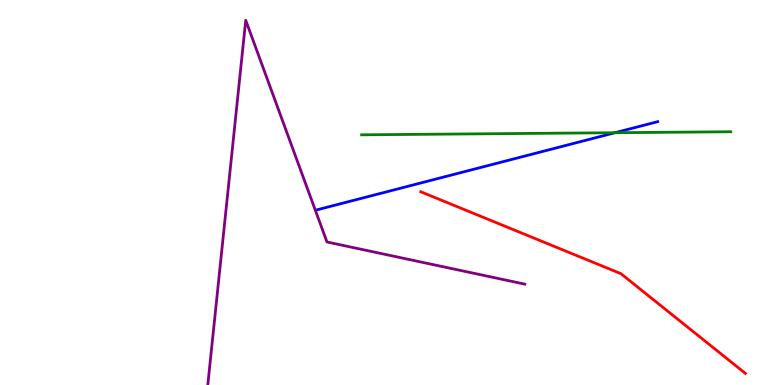[{'lines': ['blue', 'red'], 'intersections': []}, {'lines': ['green', 'red'], 'intersections': []}, {'lines': ['purple', 'red'], 'intersections': []}, {'lines': ['blue', 'green'], 'intersections': [{'x': 7.94, 'y': 6.55}]}, {'lines': ['blue', 'purple'], 'intersections': []}, {'lines': ['green', 'purple'], 'intersections': []}]